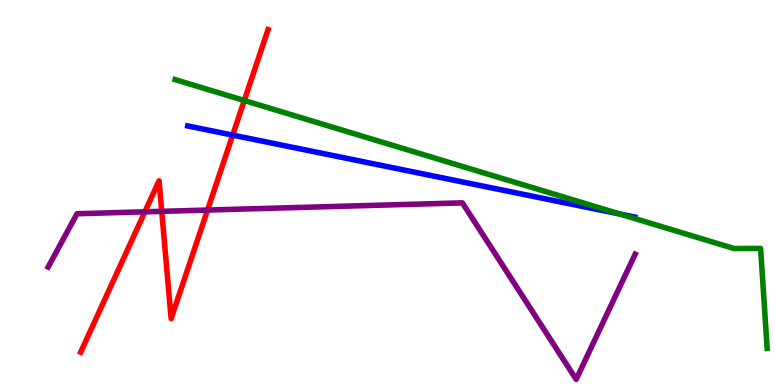[{'lines': ['blue', 'red'], 'intersections': [{'x': 3.0, 'y': 6.49}]}, {'lines': ['green', 'red'], 'intersections': [{'x': 3.15, 'y': 7.39}]}, {'lines': ['purple', 'red'], 'intersections': [{'x': 1.87, 'y': 4.5}, {'x': 2.09, 'y': 4.51}, {'x': 2.68, 'y': 4.54}]}, {'lines': ['blue', 'green'], 'intersections': [{'x': 8.0, 'y': 4.44}]}, {'lines': ['blue', 'purple'], 'intersections': []}, {'lines': ['green', 'purple'], 'intersections': []}]